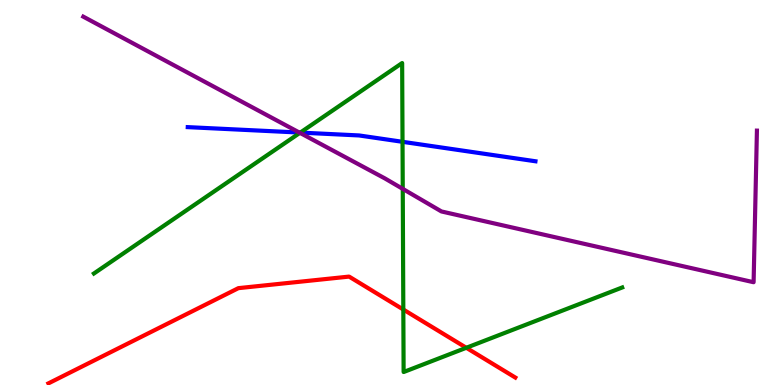[{'lines': ['blue', 'red'], 'intersections': []}, {'lines': ['green', 'red'], 'intersections': [{'x': 5.2, 'y': 1.96}, {'x': 6.02, 'y': 0.967}]}, {'lines': ['purple', 'red'], 'intersections': []}, {'lines': ['blue', 'green'], 'intersections': [{'x': 3.87, 'y': 6.56}, {'x': 5.19, 'y': 6.32}]}, {'lines': ['blue', 'purple'], 'intersections': [{'x': 3.86, 'y': 6.56}]}, {'lines': ['green', 'purple'], 'intersections': [{'x': 3.87, 'y': 6.55}, {'x': 5.2, 'y': 5.09}]}]